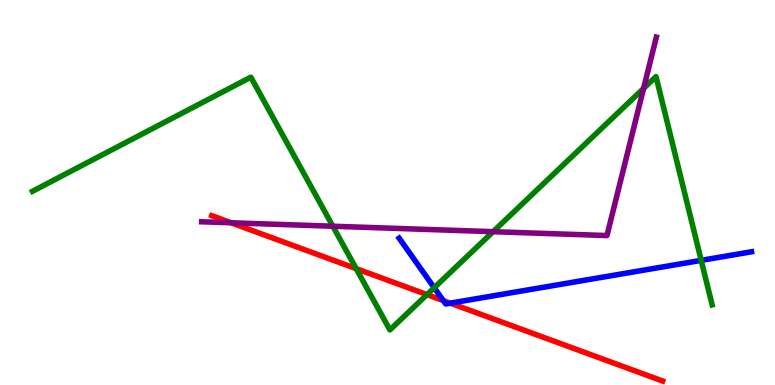[{'lines': ['blue', 'red'], 'intersections': [{'x': 5.72, 'y': 2.19}, {'x': 5.81, 'y': 2.13}]}, {'lines': ['green', 'red'], 'intersections': [{'x': 4.6, 'y': 3.02}, {'x': 5.51, 'y': 2.35}]}, {'lines': ['purple', 'red'], 'intersections': [{'x': 2.98, 'y': 4.21}]}, {'lines': ['blue', 'green'], 'intersections': [{'x': 5.6, 'y': 2.53}, {'x': 9.05, 'y': 3.24}]}, {'lines': ['blue', 'purple'], 'intersections': []}, {'lines': ['green', 'purple'], 'intersections': [{'x': 4.29, 'y': 4.12}, {'x': 6.36, 'y': 3.98}, {'x': 8.3, 'y': 7.7}]}]